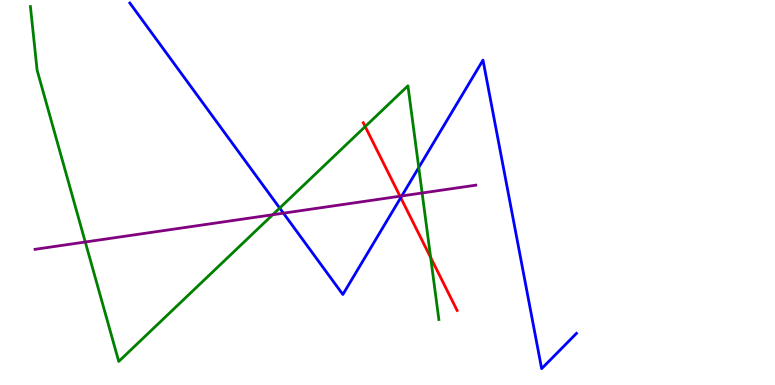[{'lines': ['blue', 'red'], 'intersections': [{'x': 5.17, 'y': 4.87}]}, {'lines': ['green', 'red'], 'intersections': [{'x': 4.71, 'y': 6.71}, {'x': 5.56, 'y': 3.31}]}, {'lines': ['purple', 'red'], 'intersections': [{'x': 5.16, 'y': 4.9}]}, {'lines': ['blue', 'green'], 'intersections': [{'x': 3.61, 'y': 4.6}, {'x': 5.4, 'y': 5.65}]}, {'lines': ['blue', 'purple'], 'intersections': [{'x': 3.66, 'y': 4.46}, {'x': 5.18, 'y': 4.91}]}, {'lines': ['green', 'purple'], 'intersections': [{'x': 1.1, 'y': 3.71}, {'x': 3.52, 'y': 4.42}, {'x': 5.45, 'y': 4.99}]}]